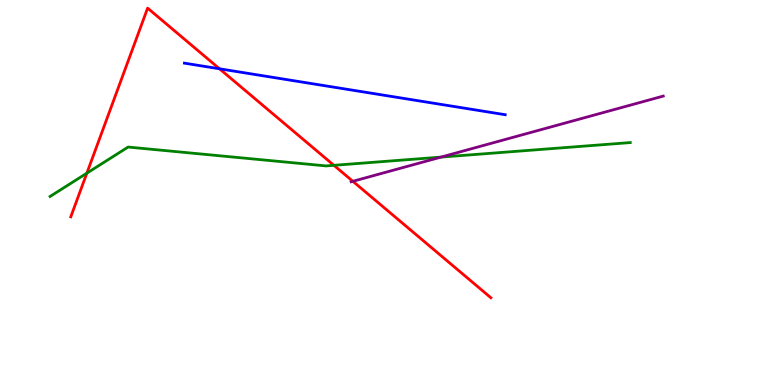[{'lines': ['blue', 'red'], 'intersections': [{'x': 2.83, 'y': 8.21}]}, {'lines': ['green', 'red'], 'intersections': [{'x': 1.12, 'y': 5.5}, {'x': 4.31, 'y': 5.71}]}, {'lines': ['purple', 'red'], 'intersections': [{'x': 4.55, 'y': 5.29}]}, {'lines': ['blue', 'green'], 'intersections': []}, {'lines': ['blue', 'purple'], 'intersections': []}, {'lines': ['green', 'purple'], 'intersections': [{'x': 5.69, 'y': 5.92}]}]